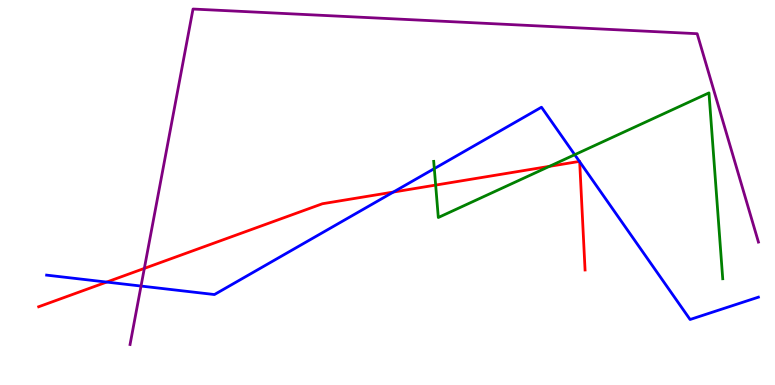[{'lines': ['blue', 'red'], 'intersections': [{'x': 1.38, 'y': 2.67}, {'x': 5.08, 'y': 5.01}, {'x': 7.48, 'y': 5.81}, {'x': 7.48, 'y': 5.8}]}, {'lines': ['green', 'red'], 'intersections': [{'x': 5.62, 'y': 5.19}, {'x': 7.09, 'y': 5.68}]}, {'lines': ['purple', 'red'], 'intersections': [{'x': 1.86, 'y': 3.03}]}, {'lines': ['blue', 'green'], 'intersections': [{'x': 5.6, 'y': 5.62}, {'x': 7.42, 'y': 5.98}]}, {'lines': ['blue', 'purple'], 'intersections': [{'x': 1.82, 'y': 2.57}]}, {'lines': ['green', 'purple'], 'intersections': []}]